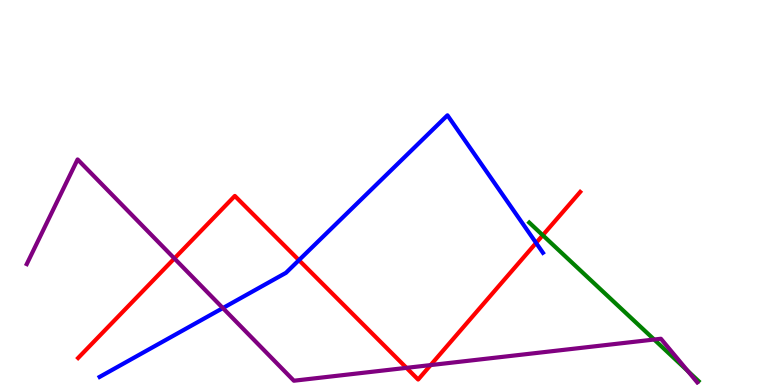[{'lines': ['blue', 'red'], 'intersections': [{'x': 3.86, 'y': 3.24}, {'x': 6.92, 'y': 3.69}]}, {'lines': ['green', 'red'], 'intersections': [{'x': 7.0, 'y': 3.89}]}, {'lines': ['purple', 'red'], 'intersections': [{'x': 2.25, 'y': 3.29}, {'x': 5.24, 'y': 0.446}, {'x': 5.56, 'y': 0.517}]}, {'lines': ['blue', 'green'], 'intersections': []}, {'lines': ['blue', 'purple'], 'intersections': [{'x': 2.88, 'y': 2.0}]}, {'lines': ['green', 'purple'], 'intersections': [{'x': 8.44, 'y': 1.18}, {'x': 8.87, 'y': 0.363}]}]